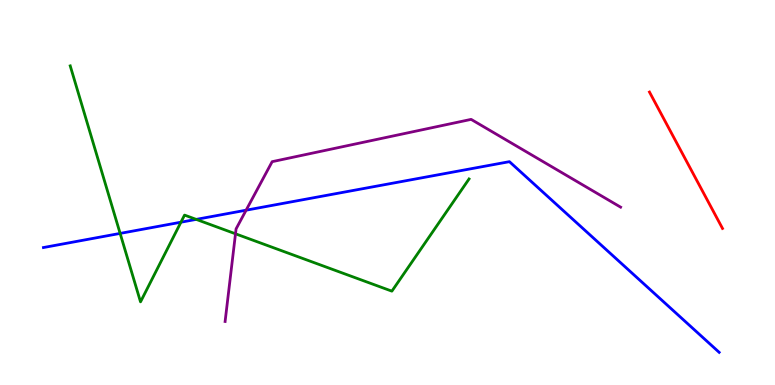[{'lines': ['blue', 'red'], 'intersections': []}, {'lines': ['green', 'red'], 'intersections': []}, {'lines': ['purple', 'red'], 'intersections': []}, {'lines': ['blue', 'green'], 'intersections': [{'x': 1.55, 'y': 3.94}, {'x': 2.33, 'y': 4.23}, {'x': 2.53, 'y': 4.3}]}, {'lines': ['blue', 'purple'], 'intersections': [{'x': 3.18, 'y': 4.54}]}, {'lines': ['green', 'purple'], 'intersections': [{'x': 3.04, 'y': 3.93}]}]